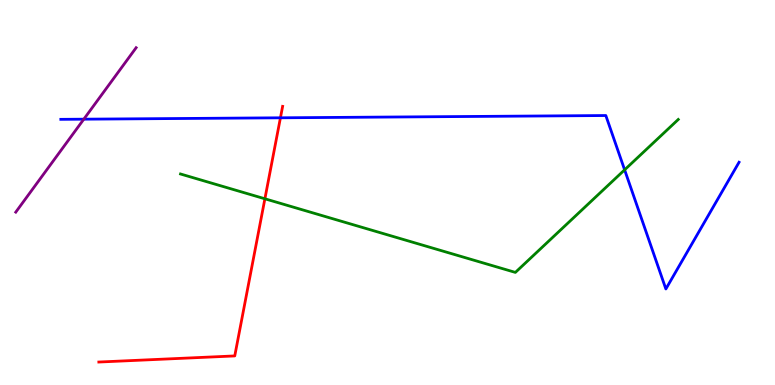[{'lines': ['blue', 'red'], 'intersections': [{'x': 3.62, 'y': 6.94}]}, {'lines': ['green', 'red'], 'intersections': [{'x': 3.42, 'y': 4.84}]}, {'lines': ['purple', 'red'], 'intersections': []}, {'lines': ['blue', 'green'], 'intersections': [{'x': 8.06, 'y': 5.59}]}, {'lines': ['blue', 'purple'], 'intersections': [{'x': 1.08, 'y': 6.9}]}, {'lines': ['green', 'purple'], 'intersections': []}]